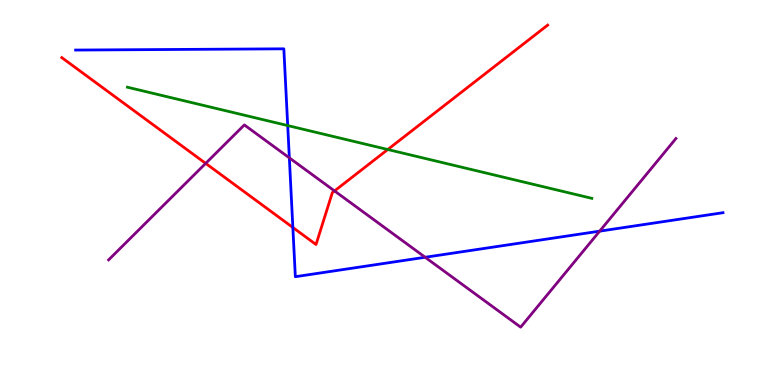[{'lines': ['blue', 'red'], 'intersections': [{'x': 3.78, 'y': 4.09}]}, {'lines': ['green', 'red'], 'intersections': [{'x': 5.0, 'y': 6.12}]}, {'lines': ['purple', 'red'], 'intersections': [{'x': 2.65, 'y': 5.76}, {'x': 4.32, 'y': 5.04}]}, {'lines': ['blue', 'green'], 'intersections': [{'x': 3.71, 'y': 6.74}]}, {'lines': ['blue', 'purple'], 'intersections': [{'x': 3.73, 'y': 5.9}, {'x': 5.49, 'y': 3.32}, {'x': 7.74, 'y': 4.0}]}, {'lines': ['green', 'purple'], 'intersections': []}]